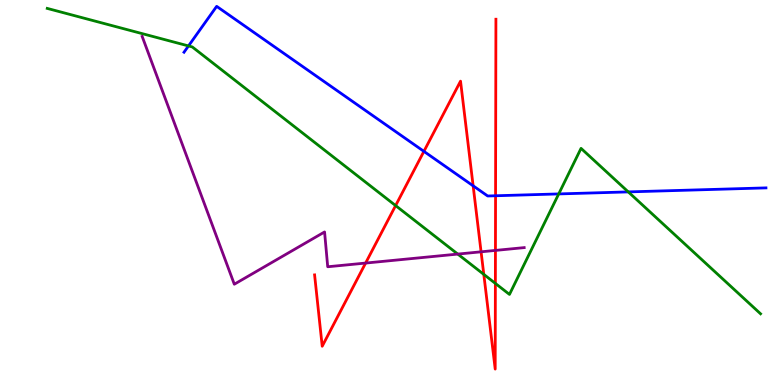[{'lines': ['blue', 'red'], 'intersections': [{'x': 5.47, 'y': 6.07}, {'x': 6.1, 'y': 5.17}, {'x': 6.39, 'y': 4.92}]}, {'lines': ['green', 'red'], 'intersections': [{'x': 5.1, 'y': 4.66}, {'x': 6.24, 'y': 2.87}, {'x': 6.39, 'y': 2.64}]}, {'lines': ['purple', 'red'], 'intersections': [{'x': 4.72, 'y': 3.17}, {'x': 6.21, 'y': 3.46}, {'x': 6.39, 'y': 3.5}]}, {'lines': ['blue', 'green'], 'intersections': [{'x': 2.43, 'y': 8.81}, {'x': 7.21, 'y': 4.96}, {'x': 8.11, 'y': 5.02}]}, {'lines': ['blue', 'purple'], 'intersections': []}, {'lines': ['green', 'purple'], 'intersections': [{'x': 5.91, 'y': 3.4}]}]